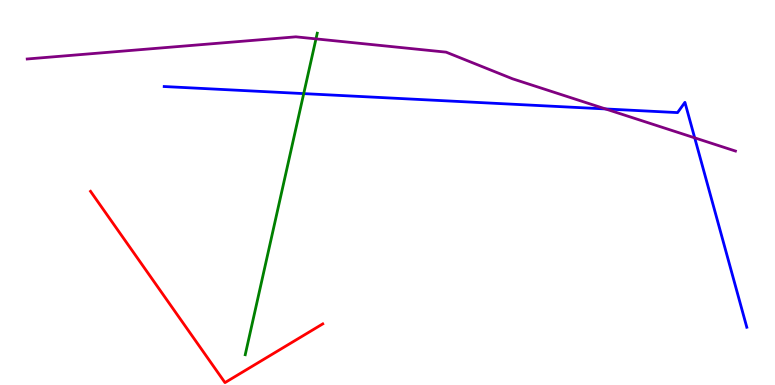[{'lines': ['blue', 'red'], 'intersections': []}, {'lines': ['green', 'red'], 'intersections': []}, {'lines': ['purple', 'red'], 'intersections': []}, {'lines': ['blue', 'green'], 'intersections': [{'x': 3.92, 'y': 7.57}]}, {'lines': ['blue', 'purple'], 'intersections': [{'x': 7.81, 'y': 7.17}, {'x': 8.96, 'y': 6.42}]}, {'lines': ['green', 'purple'], 'intersections': [{'x': 4.08, 'y': 8.99}]}]